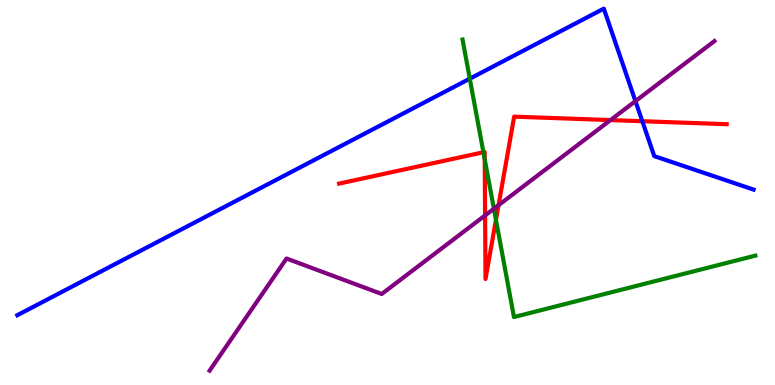[{'lines': ['blue', 'red'], 'intersections': [{'x': 8.29, 'y': 6.85}]}, {'lines': ['green', 'red'], 'intersections': [{'x': 6.24, 'y': 6.05}, {'x': 6.25, 'y': 5.86}, {'x': 6.4, 'y': 4.29}]}, {'lines': ['purple', 'red'], 'intersections': [{'x': 6.26, 'y': 4.4}, {'x': 6.43, 'y': 4.67}, {'x': 7.88, 'y': 6.88}]}, {'lines': ['blue', 'green'], 'intersections': [{'x': 6.06, 'y': 7.96}]}, {'lines': ['blue', 'purple'], 'intersections': [{'x': 8.2, 'y': 7.37}]}, {'lines': ['green', 'purple'], 'intersections': [{'x': 6.37, 'y': 4.58}]}]